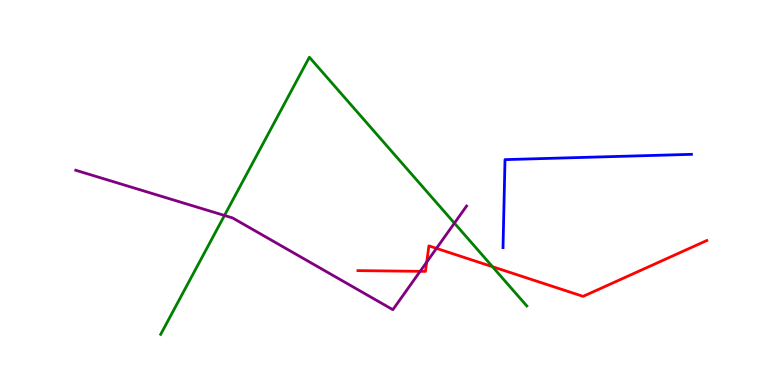[{'lines': ['blue', 'red'], 'intersections': []}, {'lines': ['green', 'red'], 'intersections': [{'x': 6.35, 'y': 3.07}]}, {'lines': ['purple', 'red'], 'intersections': [{'x': 5.42, 'y': 2.95}, {'x': 5.51, 'y': 3.19}, {'x': 5.63, 'y': 3.55}]}, {'lines': ['blue', 'green'], 'intersections': []}, {'lines': ['blue', 'purple'], 'intersections': []}, {'lines': ['green', 'purple'], 'intersections': [{'x': 2.9, 'y': 4.4}, {'x': 5.86, 'y': 4.2}]}]